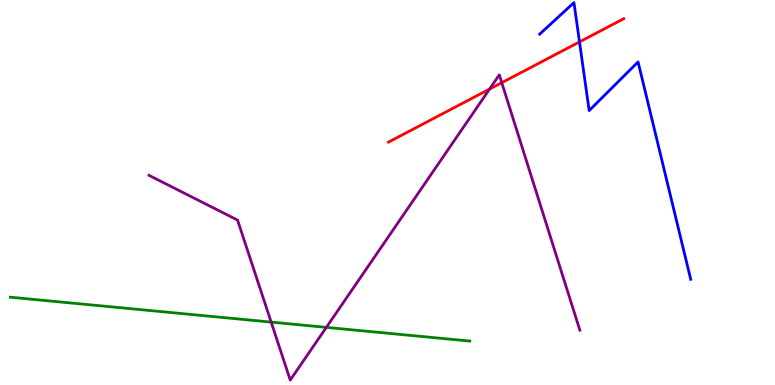[{'lines': ['blue', 'red'], 'intersections': [{'x': 7.48, 'y': 8.91}]}, {'lines': ['green', 'red'], 'intersections': []}, {'lines': ['purple', 'red'], 'intersections': [{'x': 6.32, 'y': 7.69}, {'x': 6.47, 'y': 7.85}]}, {'lines': ['blue', 'green'], 'intersections': []}, {'lines': ['blue', 'purple'], 'intersections': []}, {'lines': ['green', 'purple'], 'intersections': [{'x': 3.5, 'y': 1.63}, {'x': 4.21, 'y': 1.5}]}]